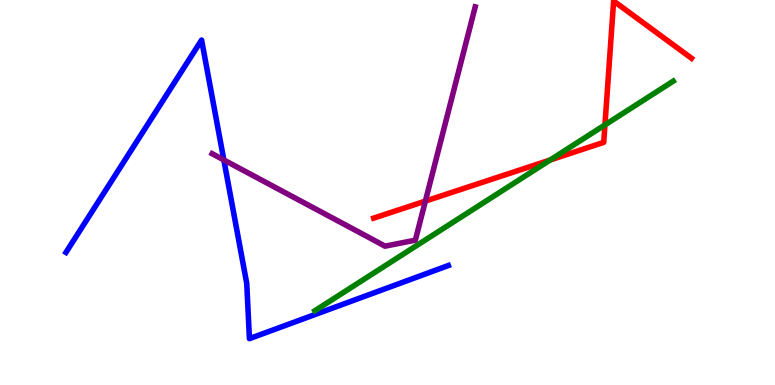[{'lines': ['blue', 'red'], 'intersections': []}, {'lines': ['green', 'red'], 'intersections': [{'x': 7.1, 'y': 5.84}, {'x': 7.81, 'y': 6.76}]}, {'lines': ['purple', 'red'], 'intersections': [{'x': 5.49, 'y': 4.78}]}, {'lines': ['blue', 'green'], 'intersections': []}, {'lines': ['blue', 'purple'], 'intersections': [{'x': 2.89, 'y': 5.85}]}, {'lines': ['green', 'purple'], 'intersections': []}]